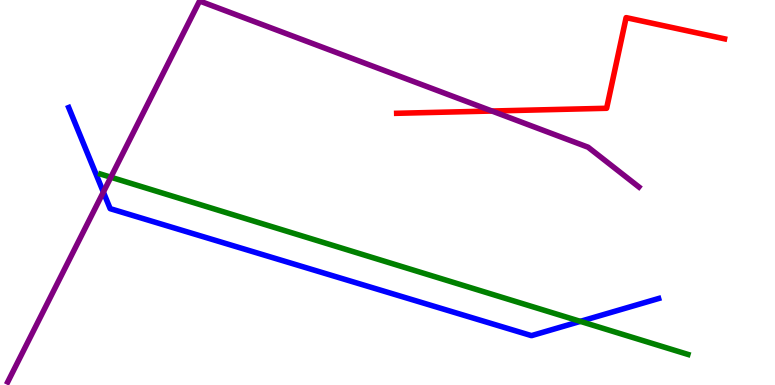[{'lines': ['blue', 'red'], 'intersections': []}, {'lines': ['green', 'red'], 'intersections': []}, {'lines': ['purple', 'red'], 'intersections': [{'x': 6.35, 'y': 7.12}]}, {'lines': ['blue', 'green'], 'intersections': [{'x': 7.49, 'y': 1.65}]}, {'lines': ['blue', 'purple'], 'intersections': [{'x': 1.33, 'y': 5.01}]}, {'lines': ['green', 'purple'], 'intersections': [{'x': 1.43, 'y': 5.4}]}]